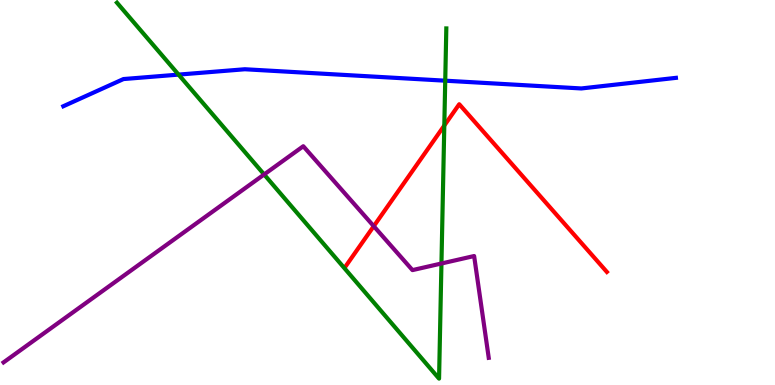[{'lines': ['blue', 'red'], 'intersections': []}, {'lines': ['green', 'red'], 'intersections': [{'x': 5.73, 'y': 6.74}]}, {'lines': ['purple', 'red'], 'intersections': [{'x': 4.82, 'y': 4.12}]}, {'lines': ['blue', 'green'], 'intersections': [{'x': 2.3, 'y': 8.06}, {'x': 5.74, 'y': 7.9}]}, {'lines': ['blue', 'purple'], 'intersections': []}, {'lines': ['green', 'purple'], 'intersections': [{'x': 3.41, 'y': 5.47}, {'x': 5.7, 'y': 3.16}]}]